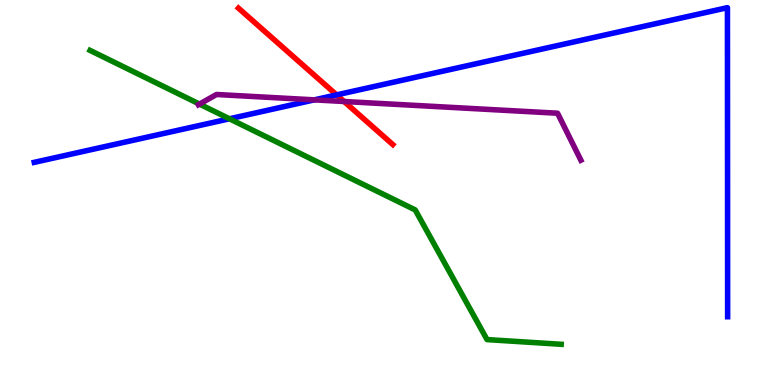[{'lines': ['blue', 'red'], 'intersections': [{'x': 4.34, 'y': 7.54}]}, {'lines': ['green', 'red'], 'intersections': []}, {'lines': ['purple', 'red'], 'intersections': [{'x': 4.44, 'y': 7.36}]}, {'lines': ['blue', 'green'], 'intersections': [{'x': 2.96, 'y': 6.91}]}, {'lines': ['blue', 'purple'], 'intersections': [{'x': 4.06, 'y': 7.41}]}, {'lines': ['green', 'purple'], 'intersections': [{'x': 2.57, 'y': 7.3}]}]